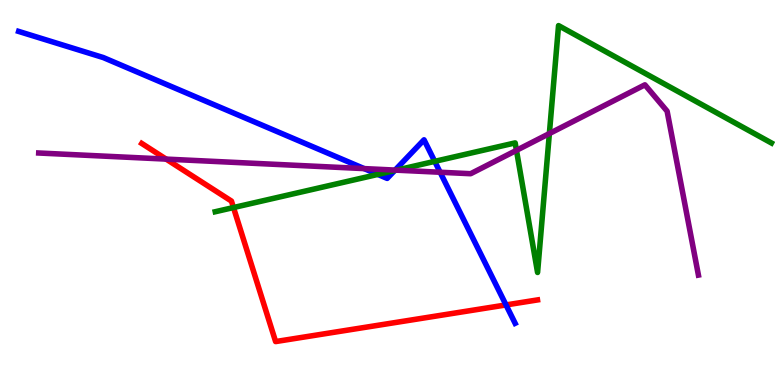[{'lines': ['blue', 'red'], 'intersections': [{'x': 6.53, 'y': 2.08}]}, {'lines': ['green', 'red'], 'intersections': [{'x': 3.01, 'y': 4.61}]}, {'lines': ['purple', 'red'], 'intersections': [{'x': 2.14, 'y': 5.87}]}, {'lines': ['blue', 'green'], 'intersections': [{'x': 4.88, 'y': 5.47}, {'x': 5.09, 'y': 5.57}, {'x': 5.61, 'y': 5.81}]}, {'lines': ['blue', 'purple'], 'intersections': [{'x': 4.7, 'y': 5.62}, {'x': 5.1, 'y': 5.58}, {'x': 5.68, 'y': 5.53}]}, {'lines': ['green', 'purple'], 'intersections': [{'x': 5.12, 'y': 5.58}, {'x': 6.66, 'y': 6.1}, {'x': 7.09, 'y': 6.53}]}]